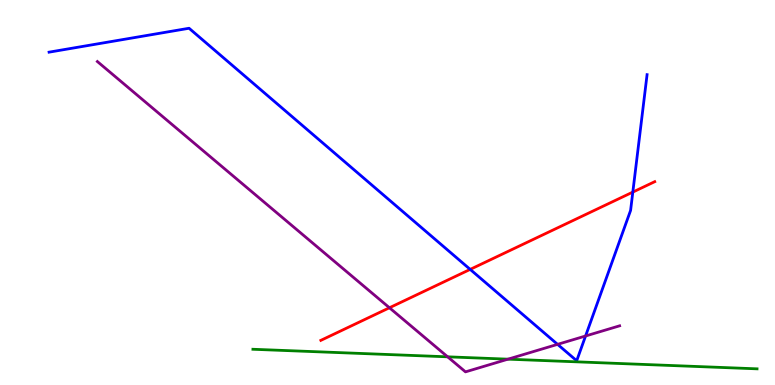[{'lines': ['blue', 'red'], 'intersections': [{'x': 6.07, 'y': 3.0}, {'x': 8.17, 'y': 5.01}]}, {'lines': ['green', 'red'], 'intersections': []}, {'lines': ['purple', 'red'], 'intersections': [{'x': 5.03, 'y': 2.01}]}, {'lines': ['blue', 'green'], 'intersections': []}, {'lines': ['blue', 'purple'], 'intersections': [{'x': 7.19, 'y': 1.06}, {'x': 7.56, 'y': 1.27}]}, {'lines': ['green', 'purple'], 'intersections': [{'x': 5.78, 'y': 0.732}, {'x': 6.55, 'y': 0.671}]}]